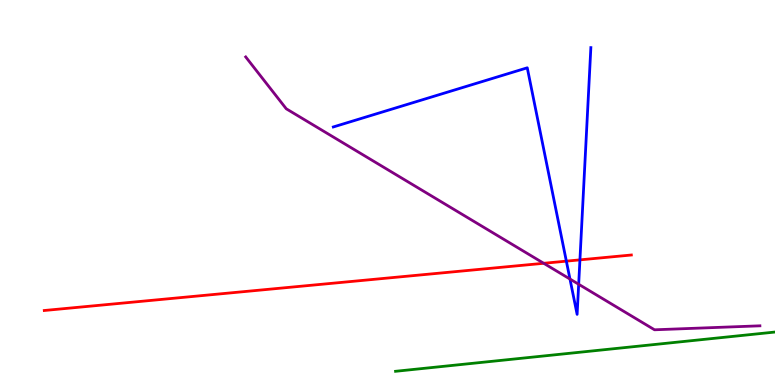[{'lines': ['blue', 'red'], 'intersections': [{'x': 7.31, 'y': 3.22}, {'x': 7.48, 'y': 3.25}]}, {'lines': ['green', 'red'], 'intersections': []}, {'lines': ['purple', 'red'], 'intersections': [{'x': 7.02, 'y': 3.16}]}, {'lines': ['blue', 'green'], 'intersections': []}, {'lines': ['blue', 'purple'], 'intersections': [{'x': 7.35, 'y': 2.75}, {'x': 7.47, 'y': 2.62}]}, {'lines': ['green', 'purple'], 'intersections': []}]